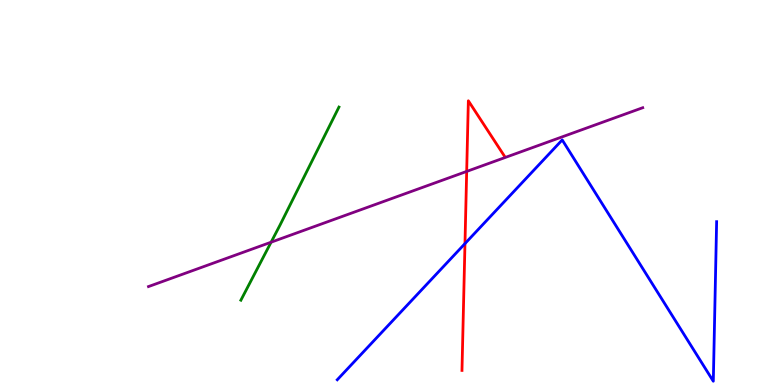[{'lines': ['blue', 'red'], 'intersections': [{'x': 6.0, 'y': 3.67}]}, {'lines': ['green', 'red'], 'intersections': []}, {'lines': ['purple', 'red'], 'intersections': [{'x': 6.02, 'y': 5.55}]}, {'lines': ['blue', 'green'], 'intersections': []}, {'lines': ['blue', 'purple'], 'intersections': []}, {'lines': ['green', 'purple'], 'intersections': [{'x': 3.5, 'y': 3.71}]}]